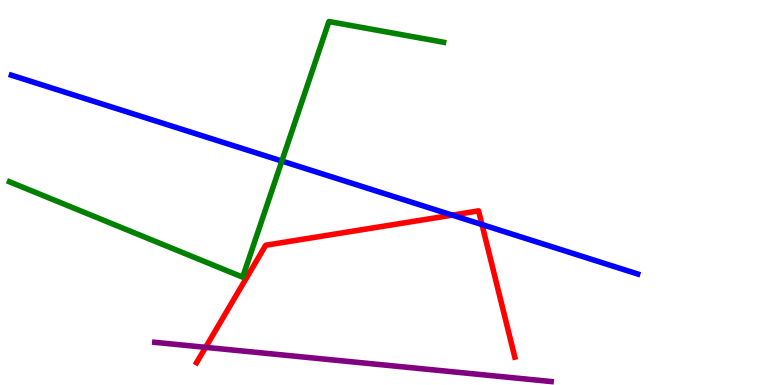[{'lines': ['blue', 'red'], 'intersections': [{'x': 5.84, 'y': 4.41}, {'x': 6.22, 'y': 4.17}]}, {'lines': ['green', 'red'], 'intersections': []}, {'lines': ['purple', 'red'], 'intersections': [{'x': 2.65, 'y': 0.978}]}, {'lines': ['blue', 'green'], 'intersections': [{'x': 3.64, 'y': 5.82}]}, {'lines': ['blue', 'purple'], 'intersections': []}, {'lines': ['green', 'purple'], 'intersections': []}]